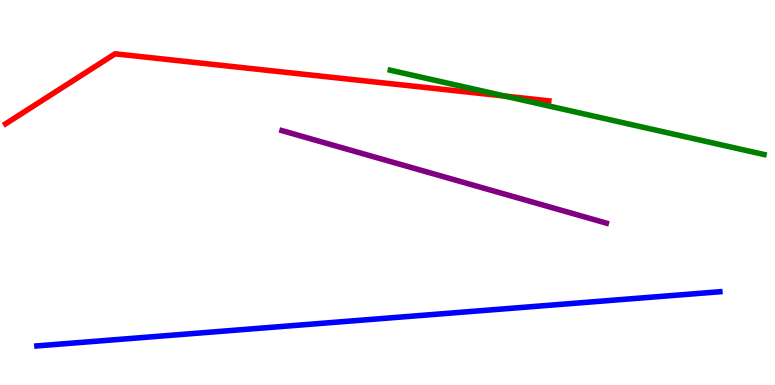[{'lines': ['blue', 'red'], 'intersections': []}, {'lines': ['green', 'red'], 'intersections': [{'x': 6.52, 'y': 7.5}]}, {'lines': ['purple', 'red'], 'intersections': []}, {'lines': ['blue', 'green'], 'intersections': []}, {'lines': ['blue', 'purple'], 'intersections': []}, {'lines': ['green', 'purple'], 'intersections': []}]